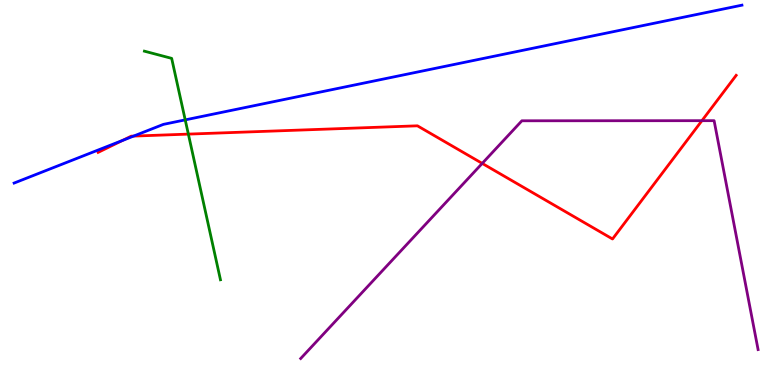[{'lines': ['blue', 'red'], 'intersections': [{'x': 1.58, 'y': 6.35}, {'x': 1.72, 'y': 6.47}]}, {'lines': ['green', 'red'], 'intersections': [{'x': 2.43, 'y': 6.52}]}, {'lines': ['purple', 'red'], 'intersections': [{'x': 6.22, 'y': 5.76}, {'x': 9.06, 'y': 6.87}]}, {'lines': ['blue', 'green'], 'intersections': [{'x': 2.39, 'y': 6.89}]}, {'lines': ['blue', 'purple'], 'intersections': []}, {'lines': ['green', 'purple'], 'intersections': []}]